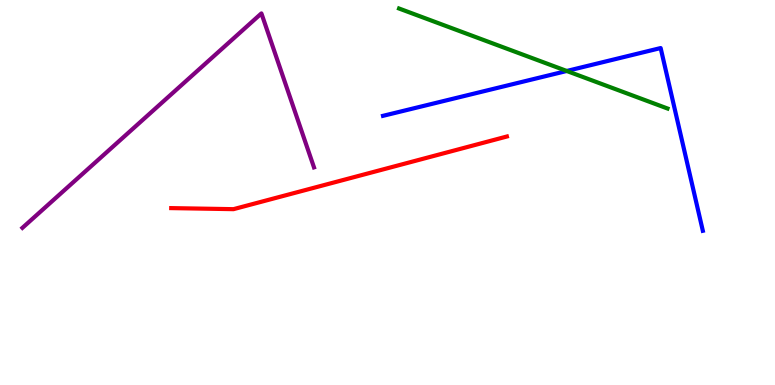[{'lines': ['blue', 'red'], 'intersections': []}, {'lines': ['green', 'red'], 'intersections': []}, {'lines': ['purple', 'red'], 'intersections': []}, {'lines': ['blue', 'green'], 'intersections': [{'x': 7.31, 'y': 8.16}]}, {'lines': ['blue', 'purple'], 'intersections': []}, {'lines': ['green', 'purple'], 'intersections': []}]